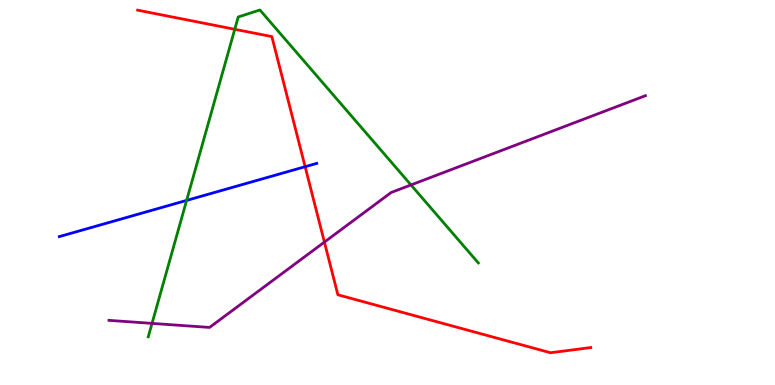[{'lines': ['blue', 'red'], 'intersections': [{'x': 3.94, 'y': 5.67}]}, {'lines': ['green', 'red'], 'intersections': [{'x': 3.03, 'y': 9.24}]}, {'lines': ['purple', 'red'], 'intersections': [{'x': 4.19, 'y': 3.71}]}, {'lines': ['blue', 'green'], 'intersections': [{'x': 2.41, 'y': 4.79}]}, {'lines': ['blue', 'purple'], 'intersections': []}, {'lines': ['green', 'purple'], 'intersections': [{'x': 1.96, 'y': 1.6}, {'x': 5.3, 'y': 5.2}]}]